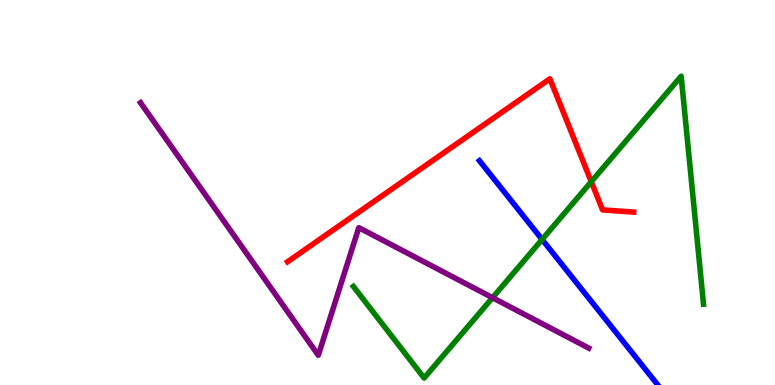[{'lines': ['blue', 'red'], 'intersections': []}, {'lines': ['green', 'red'], 'intersections': [{'x': 7.63, 'y': 5.28}]}, {'lines': ['purple', 'red'], 'intersections': []}, {'lines': ['blue', 'green'], 'intersections': [{'x': 6.99, 'y': 3.78}]}, {'lines': ['blue', 'purple'], 'intersections': []}, {'lines': ['green', 'purple'], 'intersections': [{'x': 6.36, 'y': 2.27}]}]